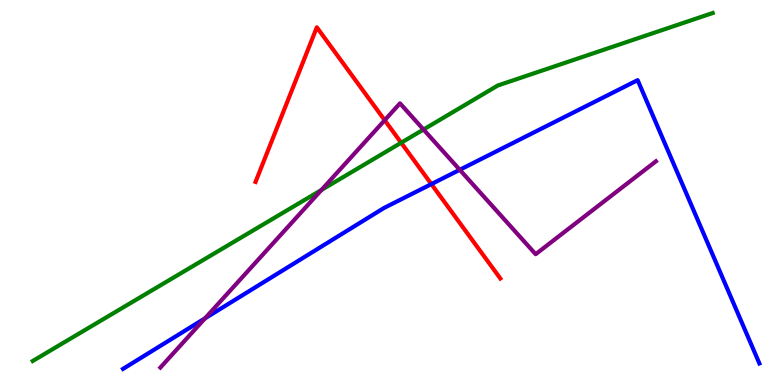[{'lines': ['blue', 'red'], 'intersections': [{'x': 5.57, 'y': 5.22}]}, {'lines': ['green', 'red'], 'intersections': [{'x': 5.18, 'y': 6.29}]}, {'lines': ['purple', 'red'], 'intersections': [{'x': 4.96, 'y': 6.88}]}, {'lines': ['blue', 'green'], 'intersections': []}, {'lines': ['blue', 'purple'], 'intersections': [{'x': 2.65, 'y': 1.73}, {'x': 5.93, 'y': 5.59}]}, {'lines': ['green', 'purple'], 'intersections': [{'x': 4.15, 'y': 5.07}, {'x': 5.46, 'y': 6.64}]}]